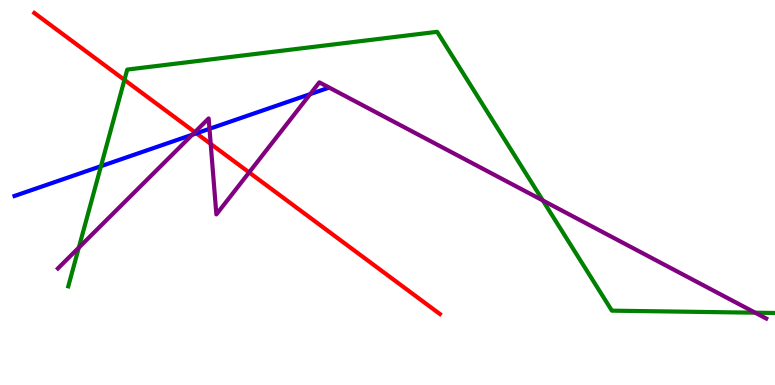[{'lines': ['blue', 'red'], 'intersections': [{'x': 2.53, 'y': 6.54}]}, {'lines': ['green', 'red'], 'intersections': [{'x': 1.61, 'y': 7.93}]}, {'lines': ['purple', 'red'], 'intersections': [{'x': 2.51, 'y': 6.57}, {'x': 2.72, 'y': 6.26}, {'x': 3.21, 'y': 5.52}]}, {'lines': ['blue', 'green'], 'intersections': [{'x': 1.3, 'y': 5.68}]}, {'lines': ['blue', 'purple'], 'intersections': [{'x': 2.48, 'y': 6.5}, {'x': 2.7, 'y': 6.65}, {'x': 4.0, 'y': 7.56}]}, {'lines': ['green', 'purple'], 'intersections': [{'x': 1.02, 'y': 3.57}, {'x': 7.0, 'y': 4.79}, {'x': 9.74, 'y': 1.88}]}]